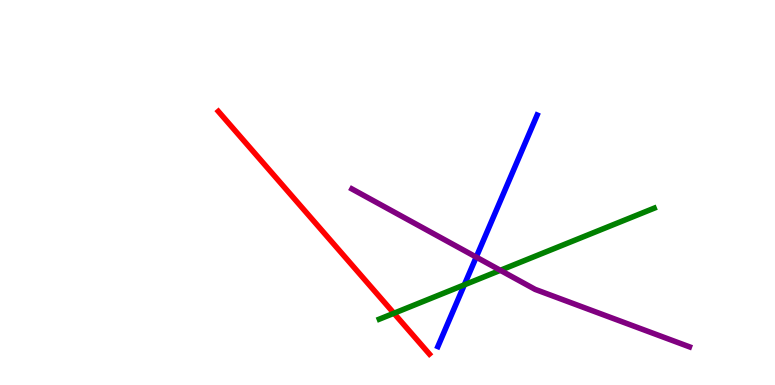[{'lines': ['blue', 'red'], 'intersections': []}, {'lines': ['green', 'red'], 'intersections': [{'x': 5.08, 'y': 1.86}]}, {'lines': ['purple', 'red'], 'intersections': []}, {'lines': ['blue', 'green'], 'intersections': [{'x': 5.99, 'y': 2.6}]}, {'lines': ['blue', 'purple'], 'intersections': [{'x': 6.14, 'y': 3.32}]}, {'lines': ['green', 'purple'], 'intersections': [{'x': 6.46, 'y': 2.98}]}]